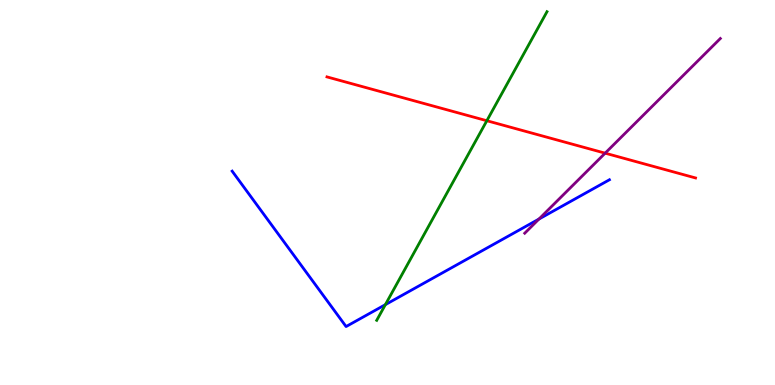[{'lines': ['blue', 'red'], 'intersections': []}, {'lines': ['green', 'red'], 'intersections': [{'x': 6.28, 'y': 6.86}]}, {'lines': ['purple', 'red'], 'intersections': [{'x': 7.81, 'y': 6.02}]}, {'lines': ['blue', 'green'], 'intersections': [{'x': 4.97, 'y': 2.09}]}, {'lines': ['blue', 'purple'], 'intersections': [{'x': 6.95, 'y': 4.31}]}, {'lines': ['green', 'purple'], 'intersections': []}]